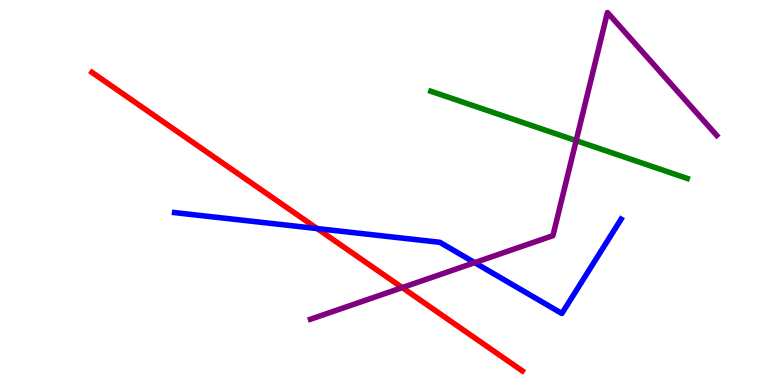[{'lines': ['blue', 'red'], 'intersections': [{'x': 4.09, 'y': 4.06}]}, {'lines': ['green', 'red'], 'intersections': []}, {'lines': ['purple', 'red'], 'intersections': [{'x': 5.19, 'y': 2.53}]}, {'lines': ['blue', 'green'], 'intersections': []}, {'lines': ['blue', 'purple'], 'intersections': [{'x': 6.12, 'y': 3.18}]}, {'lines': ['green', 'purple'], 'intersections': [{'x': 7.43, 'y': 6.35}]}]